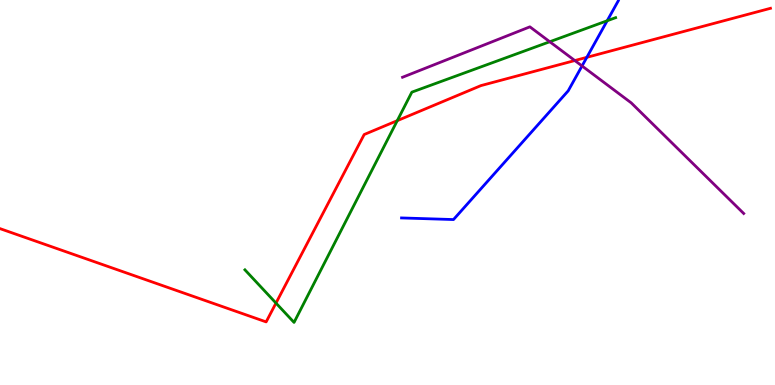[{'lines': ['blue', 'red'], 'intersections': [{'x': 7.57, 'y': 8.51}]}, {'lines': ['green', 'red'], 'intersections': [{'x': 3.56, 'y': 2.13}, {'x': 5.13, 'y': 6.87}]}, {'lines': ['purple', 'red'], 'intersections': [{'x': 7.42, 'y': 8.43}]}, {'lines': ['blue', 'green'], 'intersections': [{'x': 7.83, 'y': 9.46}]}, {'lines': ['blue', 'purple'], 'intersections': [{'x': 7.51, 'y': 8.29}]}, {'lines': ['green', 'purple'], 'intersections': [{'x': 7.09, 'y': 8.92}]}]